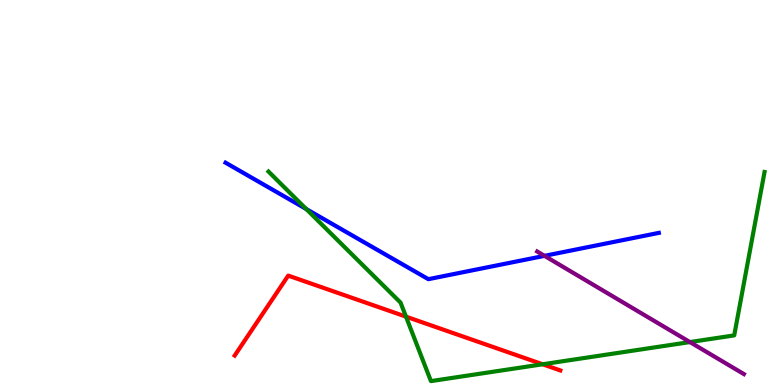[{'lines': ['blue', 'red'], 'intersections': []}, {'lines': ['green', 'red'], 'intersections': [{'x': 5.24, 'y': 1.78}, {'x': 7.0, 'y': 0.538}]}, {'lines': ['purple', 'red'], 'intersections': []}, {'lines': ['blue', 'green'], 'intersections': [{'x': 3.95, 'y': 4.57}]}, {'lines': ['blue', 'purple'], 'intersections': [{'x': 7.03, 'y': 3.35}]}, {'lines': ['green', 'purple'], 'intersections': [{'x': 8.9, 'y': 1.12}]}]